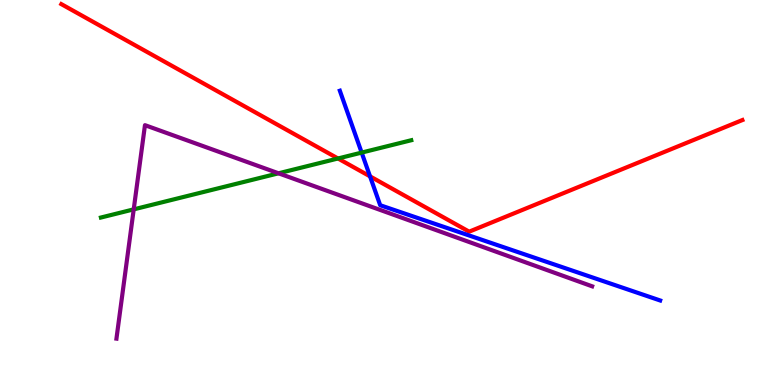[{'lines': ['blue', 'red'], 'intersections': [{'x': 4.77, 'y': 5.42}]}, {'lines': ['green', 'red'], 'intersections': [{'x': 4.36, 'y': 5.88}]}, {'lines': ['purple', 'red'], 'intersections': []}, {'lines': ['blue', 'green'], 'intersections': [{'x': 4.67, 'y': 6.04}]}, {'lines': ['blue', 'purple'], 'intersections': []}, {'lines': ['green', 'purple'], 'intersections': [{'x': 1.73, 'y': 4.56}, {'x': 3.59, 'y': 5.5}]}]